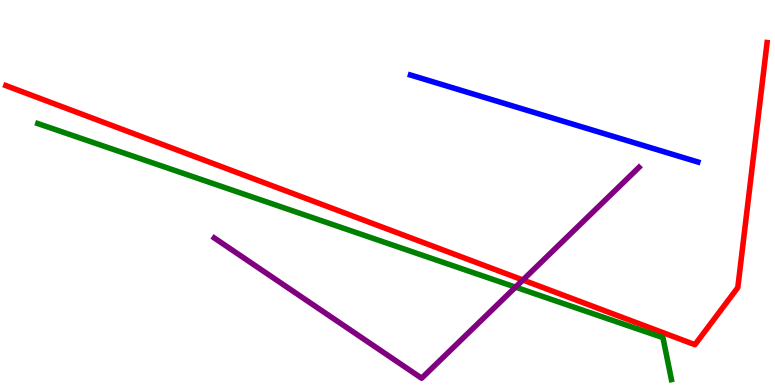[{'lines': ['blue', 'red'], 'intersections': []}, {'lines': ['green', 'red'], 'intersections': []}, {'lines': ['purple', 'red'], 'intersections': [{'x': 6.75, 'y': 2.73}]}, {'lines': ['blue', 'green'], 'intersections': []}, {'lines': ['blue', 'purple'], 'intersections': []}, {'lines': ['green', 'purple'], 'intersections': [{'x': 6.65, 'y': 2.54}]}]